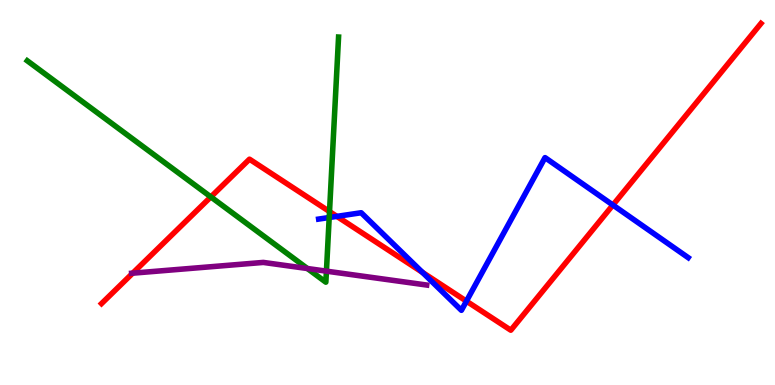[{'lines': ['blue', 'red'], 'intersections': [{'x': 4.35, 'y': 4.38}, {'x': 5.45, 'y': 2.93}, {'x': 6.02, 'y': 2.18}, {'x': 7.91, 'y': 4.67}]}, {'lines': ['green', 'red'], 'intersections': [{'x': 2.72, 'y': 4.89}, {'x': 4.25, 'y': 4.5}]}, {'lines': ['purple', 'red'], 'intersections': [{'x': 1.71, 'y': 2.9}]}, {'lines': ['blue', 'green'], 'intersections': [{'x': 4.25, 'y': 4.35}]}, {'lines': ['blue', 'purple'], 'intersections': []}, {'lines': ['green', 'purple'], 'intersections': [{'x': 3.97, 'y': 3.03}, {'x': 4.21, 'y': 2.96}]}]